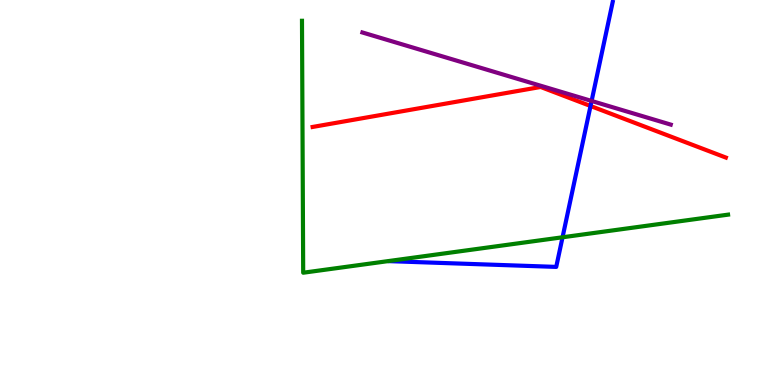[{'lines': ['blue', 'red'], 'intersections': [{'x': 7.62, 'y': 7.25}]}, {'lines': ['green', 'red'], 'intersections': []}, {'lines': ['purple', 'red'], 'intersections': []}, {'lines': ['blue', 'green'], 'intersections': [{'x': 7.26, 'y': 3.84}]}, {'lines': ['blue', 'purple'], 'intersections': [{'x': 7.63, 'y': 7.38}]}, {'lines': ['green', 'purple'], 'intersections': []}]